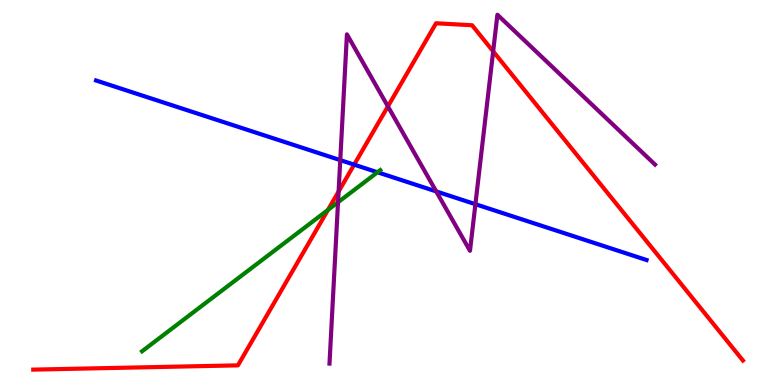[{'lines': ['blue', 'red'], 'intersections': [{'x': 4.57, 'y': 5.72}]}, {'lines': ['green', 'red'], 'intersections': [{'x': 4.23, 'y': 4.55}]}, {'lines': ['purple', 'red'], 'intersections': [{'x': 4.37, 'y': 5.03}, {'x': 5.01, 'y': 7.24}, {'x': 6.36, 'y': 8.67}]}, {'lines': ['blue', 'green'], 'intersections': [{'x': 4.87, 'y': 5.53}]}, {'lines': ['blue', 'purple'], 'intersections': [{'x': 4.39, 'y': 5.84}, {'x': 5.63, 'y': 5.03}, {'x': 6.13, 'y': 4.7}]}, {'lines': ['green', 'purple'], 'intersections': [{'x': 4.36, 'y': 4.75}]}]